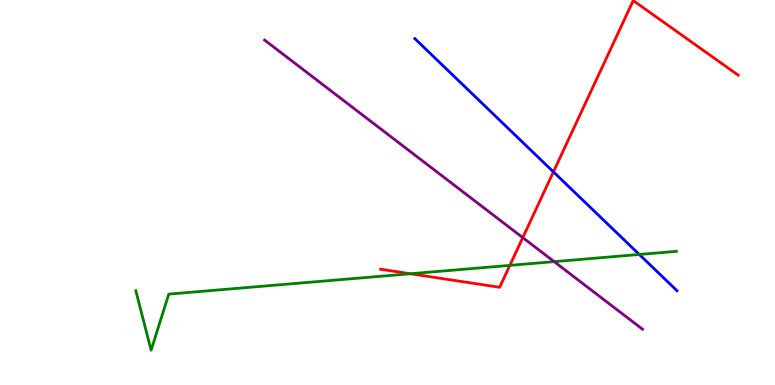[{'lines': ['blue', 'red'], 'intersections': [{'x': 7.14, 'y': 5.54}]}, {'lines': ['green', 'red'], 'intersections': [{'x': 5.3, 'y': 2.89}, {'x': 6.58, 'y': 3.11}]}, {'lines': ['purple', 'red'], 'intersections': [{'x': 6.75, 'y': 3.83}]}, {'lines': ['blue', 'green'], 'intersections': [{'x': 8.25, 'y': 3.39}]}, {'lines': ['blue', 'purple'], 'intersections': []}, {'lines': ['green', 'purple'], 'intersections': [{'x': 7.15, 'y': 3.2}]}]